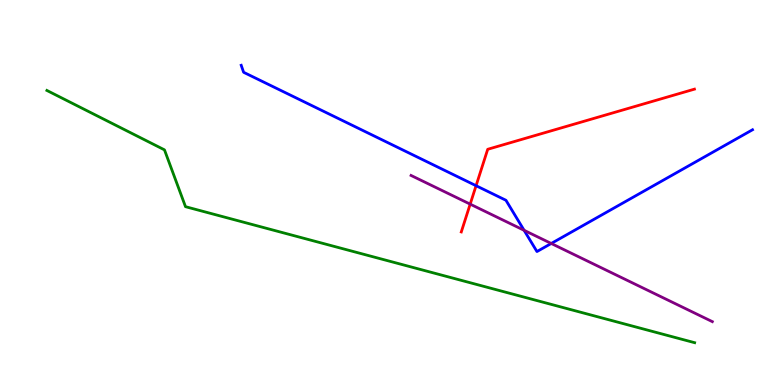[{'lines': ['blue', 'red'], 'intersections': [{'x': 6.14, 'y': 5.18}]}, {'lines': ['green', 'red'], 'intersections': []}, {'lines': ['purple', 'red'], 'intersections': [{'x': 6.07, 'y': 4.7}]}, {'lines': ['blue', 'green'], 'intersections': []}, {'lines': ['blue', 'purple'], 'intersections': [{'x': 6.76, 'y': 4.02}, {'x': 7.11, 'y': 3.68}]}, {'lines': ['green', 'purple'], 'intersections': []}]